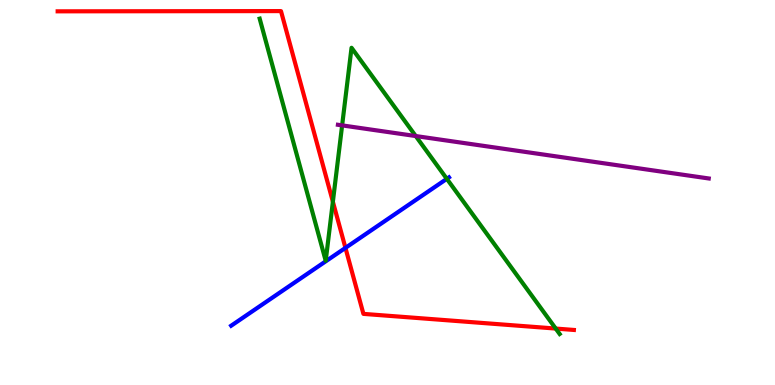[{'lines': ['blue', 'red'], 'intersections': [{'x': 4.46, 'y': 3.56}]}, {'lines': ['green', 'red'], 'intersections': [{'x': 4.3, 'y': 4.76}, {'x': 7.17, 'y': 1.47}]}, {'lines': ['purple', 'red'], 'intersections': []}, {'lines': ['blue', 'green'], 'intersections': [{'x': 5.77, 'y': 5.36}]}, {'lines': ['blue', 'purple'], 'intersections': []}, {'lines': ['green', 'purple'], 'intersections': [{'x': 4.41, 'y': 6.74}, {'x': 5.36, 'y': 6.47}]}]